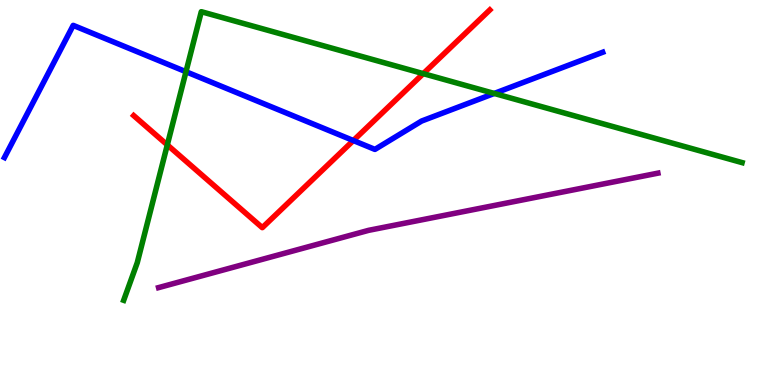[{'lines': ['blue', 'red'], 'intersections': [{'x': 4.56, 'y': 6.35}]}, {'lines': ['green', 'red'], 'intersections': [{'x': 2.16, 'y': 6.24}, {'x': 5.46, 'y': 8.09}]}, {'lines': ['purple', 'red'], 'intersections': []}, {'lines': ['blue', 'green'], 'intersections': [{'x': 2.4, 'y': 8.14}, {'x': 6.38, 'y': 7.57}]}, {'lines': ['blue', 'purple'], 'intersections': []}, {'lines': ['green', 'purple'], 'intersections': []}]